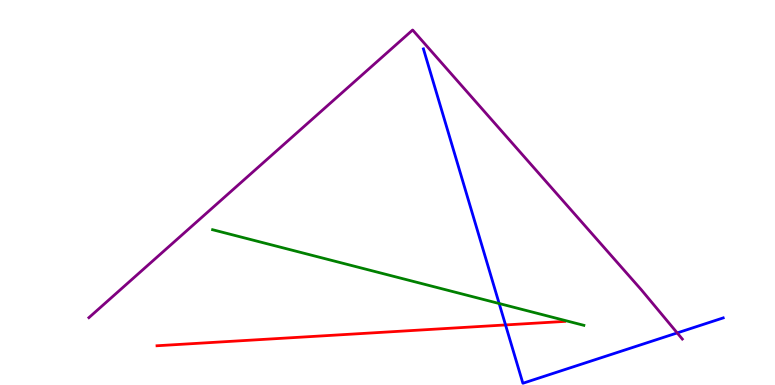[{'lines': ['blue', 'red'], 'intersections': [{'x': 6.52, 'y': 1.56}]}, {'lines': ['green', 'red'], 'intersections': []}, {'lines': ['purple', 'red'], 'intersections': []}, {'lines': ['blue', 'green'], 'intersections': [{'x': 6.44, 'y': 2.12}]}, {'lines': ['blue', 'purple'], 'intersections': [{'x': 8.74, 'y': 1.35}]}, {'lines': ['green', 'purple'], 'intersections': []}]